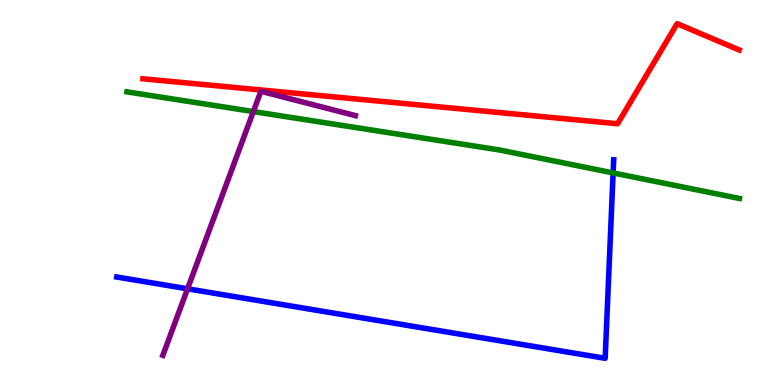[{'lines': ['blue', 'red'], 'intersections': []}, {'lines': ['green', 'red'], 'intersections': []}, {'lines': ['purple', 'red'], 'intersections': []}, {'lines': ['blue', 'green'], 'intersections': [{'x': 7.91, 'y': 5.51}]}, {'lines': ['blue', 'purple'], 'intersections': [{'x': 2.42, 'y': 2.5}]}, {'lines': ['green', 'purple'], 'intersections': [{'x': 3.27, 'y': 7.1}]}]